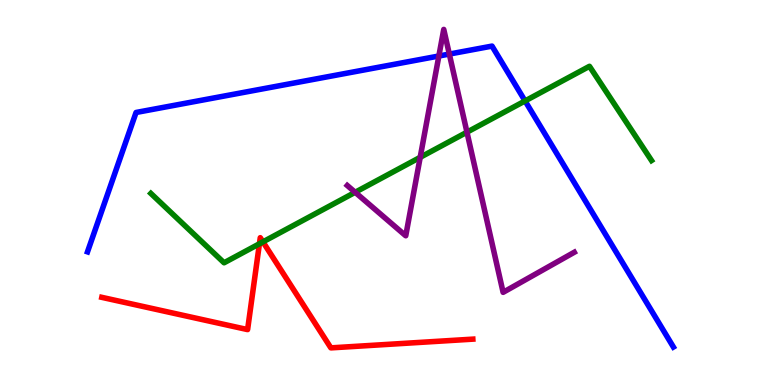[{'lines': ['blue', 'red'], 'intersections': []}, {'lines': ['green', 'red'], 'intersections': [{'x': 3.35, 'y': 3.67}, {'x': 3.39, 'y': 3.72}]}, {'lines': ['purple', 'red'], 'intersections': []}, {'lines': ['blue', 'green'], 'intersections': [{'x': 6.78, 'y': 7.38}]}, {'lines': ['blue', 'purple'], 'intersections': [{'x': 5.66, 'y': 8.55}, {'x': 5.8, 'y': 8.6}]}, {'lines': ['green', 'purple'], 'intersections': [{'x': 4.58, 'y': 5.01}, {'x': 5.42, 'y': 5.91}, {'x': 6.03, 'y': 6.57}]}]